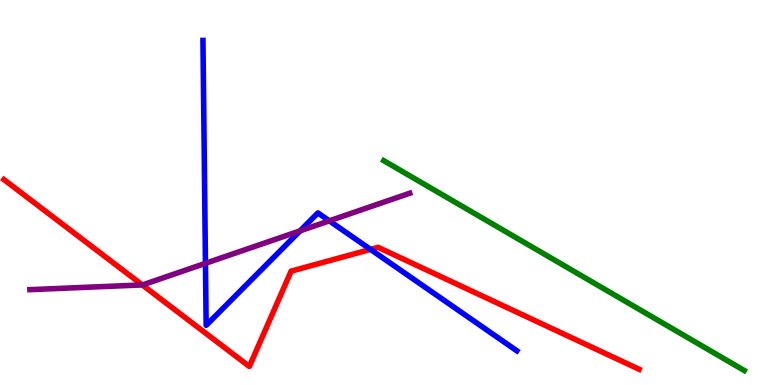[{'lines': ['blue', 'red'], 'intersections': [{'x': 4.78, 'y': 3.52}]}, {'lines': ['green', 'red'], 'intersections': []}, {'lines': ['purple', 'red'], 'intersections': [{'x': 1.84, 'y': 2.6}]}, {'lines': ['blue', 'green'], 'intersections': []}, {'lines': ['blue', 'purple'], 'intersections': [{'x': 2.65, 'y': 3.16}, {'x': 3.87, 'y': 4.0}, {'x': 4.25, 'y': 4.26}]}, {'lines': ['green', 'purple'], 'intersections': []}]